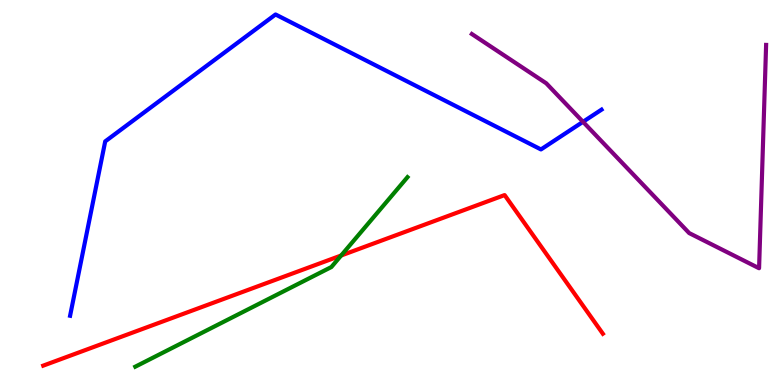[{'lines': ['blue', 'red'], 'intersections': []}, {'lines': ['green', 'red'], 'intersections': [{'x': 4.4, 'y': 3.36}]}, {'lines': ['purple', 'red'], 'intersections': []}, {'lines': ['blue', 'green'], 'intersections': []}, {'lines': ['blue', 'purple'], 'intersections': [{'x': 7.52, 'y': 6.84}]}, {'lines': ['green', 'purple'], 'intersections': []}]